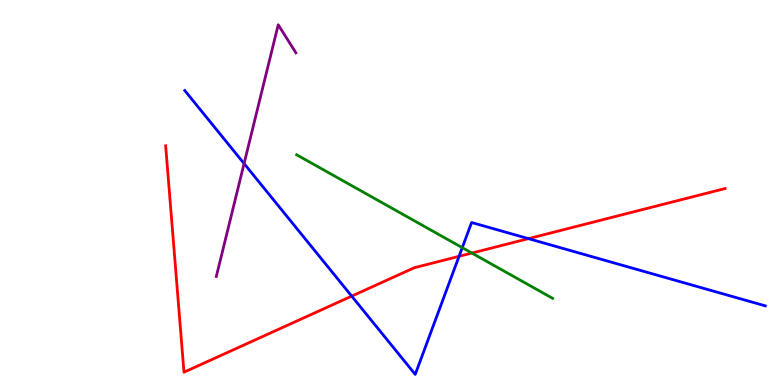[{'lines': ['blue', 'red'], 'intersections': [{'x': 4.54, 'y': 2.31}, {'x': 5.92, 'y': 3.34}, {'x': 6.82, 'y': 3.8}]}, {'lines': ['green', 'red'], 'intersections': [{'x': 6.09, 'y': 3.43}]}, {'lines': ['purple', 'red'], 'intersections': []}, {'lines': ['blue', 'green'], 'intersections': [{'x': 5.96, 'y': 3.57}]}, {'lines': ['blue', 'purple'], 'intersections': [{'x': 3.15, 'y': 5.75}]}, {'lines': ['green', 'purple'], 'intersections': []}]